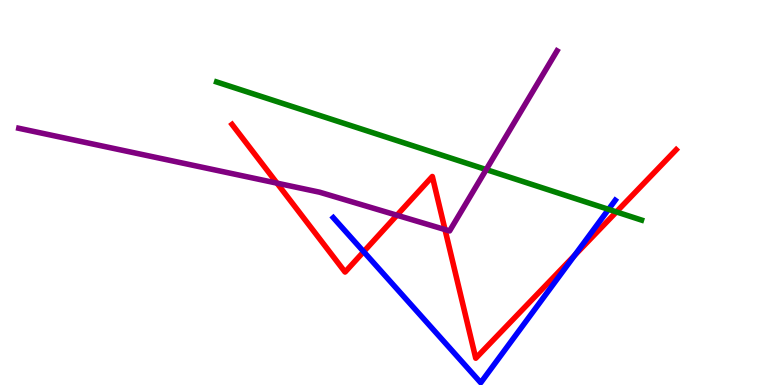[{'lines': ['blue', 'red'], 'intersections': [{'x': 4.69, 'y': 3.46}, {'x': 7.41, 'y': 3.37}]}, {'lines': ['green', 'red'], 'intersections': [{'x': 7.95, 'y': 4.5}]}, {'lines': ['purple', 'red'], 'intersections': [{'x': 3.57, 'y': 5.24}, {'x': 5.12, 'y': 4.41}, {'x': 5.74, 'y': 4.04}]}, {'lines': ['blue', 'green'], 'intersections': [{'x': 7.85, 'y': 4.56}]}, {'lines': ['blue', 'purple'], 'intersections': []}, {'lines': ['green', 'purple'], 'intersections': [{'x': 6.27, 'y': 5.6}]}]